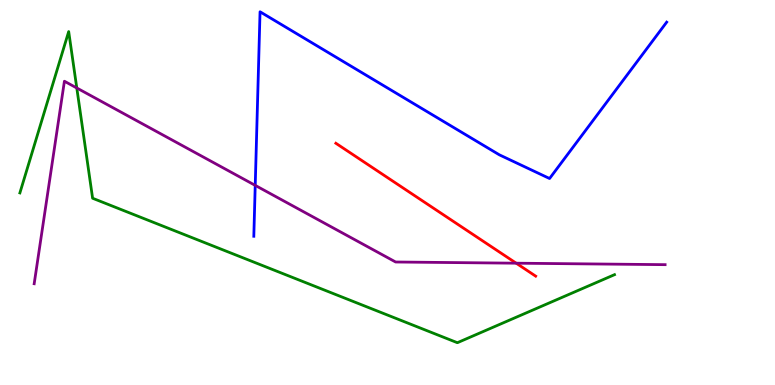[{'lines': ['blue', 'red'], 'intersections': []}, {'lines': ['green', 'red'], 'intersections': []}, {'lines': ['purple', 'red'], 'intersections': [{'x': 6.66, 'y': 3.16}]}, {'lines': ['blue', 'green'], 'intersections': []}, {'lines': ['blue', 'purple'], 'intersections': [{'x': 3.29, 'y': 5.19}]}, {'lines': ['green', 'purple'], 'intersections': [{'x': 0.991, 'y': 7.71}]}]